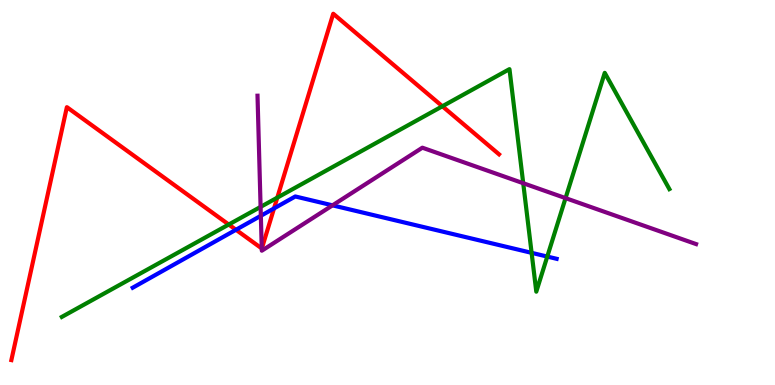[{'lines': ['blue', 'red'], 'intersections': [{'x': 3.04, 'y': 4.03}, {'x': 3.54, 'y': 4.59}]}, {'lines': ['green', 'red'], 'intersections': [{'x': 2.95, 'y': 4.17}, {'x': 3.58, 'y': 4.87}, {'x': 5.71, 'y': 7.24}]}, {'lines': ['purple', 'red'], 'intersections': [{'x': 3.38, 'y': 3.55}]}, {'lines': ['blue', 'green'], 'intersections': [{'x': 6.86, 'y': 3.43}, {'x': 7.06, 'y': 3.34}]}, {'lines': ['blue', 'purple'], 'intersections': [{'x': 3.37, 'y': 4.39}, {'x': 4.29, 'y': 4.67}]}, {'lines': ['green', 'purple'], 'intersections': [{'x': 3.36, 'y': 4.63}, {'x': 6.75, 'y': 5.24}, {'x': 7.3, 'y': 4.85}]}]